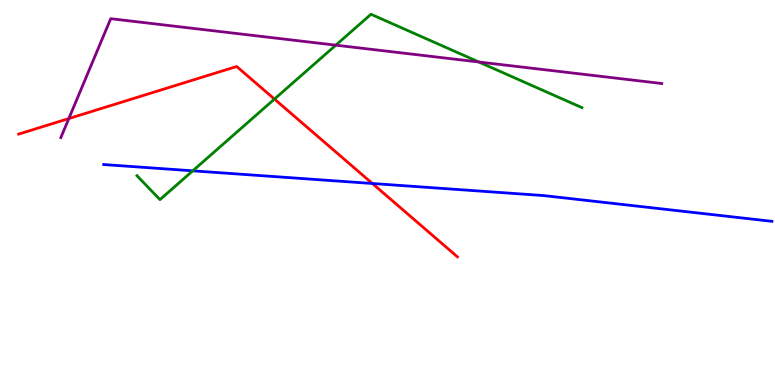[{'lines': ['blue', 'red'], 'intersections': [{'x': 4.8, 'y': 5.23}]}, {'lines': ['green', 'red'], 'intersections': [{'x': 3.54, 'y': 7.43}]}, {'lines': ['purple', 'red'], 'intersections': [{'x': 0.888, 'y': 6.92}]}, {'lines': ['blue', 'green'], 'intersections': [{'x': 2.49, 'y': 5.56}]}, {'lines': ['blue', 'purple'], 'intersections': []}, {'lines': ['green', 'purple'], 'intersections': [{'x': 4.33, 'y': 8.83}, {'x': 6.18, 'y': 8.39}]}]